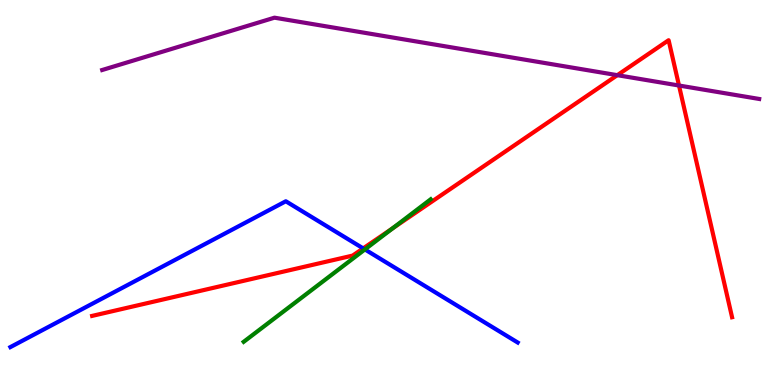[{'lines': ['blue', 'red'], 'intersections': [{'x': 4.69, 'y': 3.55}]}, {'lines': ['green', 'red'], 'intersections': [{'x': 5.07, 'y': 4.07}]}, {'lines': ['purple', 'red'], 'intersections': [{'x': 7.97, 'y': 8.05}, {'x': 8.76, 'y': 7.78}]}, {'lines': ['blue', 'green'], 'intersections': [{'x': 4.71, 'y': 3.52}]}, {'lines': ['blue', 'purple'], 'intersections': []}, {'lines': ['green', 'purple'], 'intersections': []}]